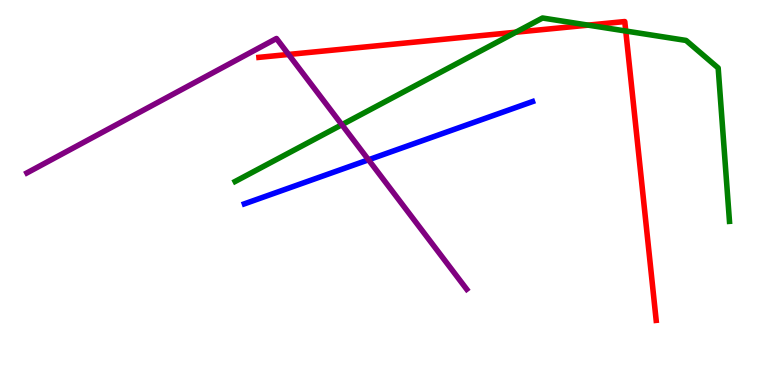[{'lines': ['blue', 'red'], 'intersections': []}, {'lines': ['green', 'red'], 'intersections': [{'x': 6.66, 'y': 9.16}, {'x': 7.59, 'y': 9.35}, {'x': 8.07, 'y': 9.19}]}, {'lines': ['purple', 'red'], 'intersections': [{'x': 3.72, 'y': 8.59}]}, {'lines': ['blue', 'green'], 'intersections': []}, {'lines': ['blue', 'purple'], 'intersections': [{'x': 4.75, 'y': 5.85}]}, {'lines': ['green', 'purple'], 'intersections': [{'x': 4.41, 'y': 6.76}]}]